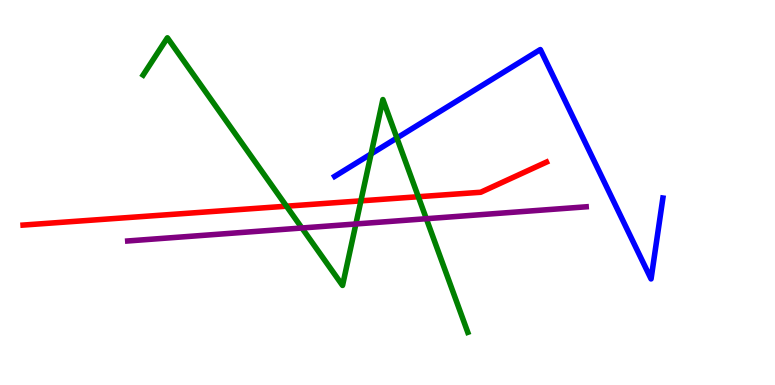[{'lines': ['blue', 'red'], 'intersections': []}, {'lines': ['green', 'red'], 'intersections': [{'x': 3.7, 'y': 4.64}, {'x': 4.66, 'y': 4.78}, {'x': 5.4, 'y': 4.89}]}, {'lines': ['purple', 'red'], 'intersections': []}, {'lines': ['blue', 'green'], 'intersections': [{'x': 4.79, 'y': 6.0}, {'x': 5.12, 'y': 6.42}]}, {'lines': ['blue', 'purple'], 'intersections': []}, {'lines': ['green', 'purple'], 'intersections': [{'x': 3.9, 'y': 4.08}, {'x': 4.59, 'y': 4.18}, {'x': 5.5, 'y': 4.32}]}]